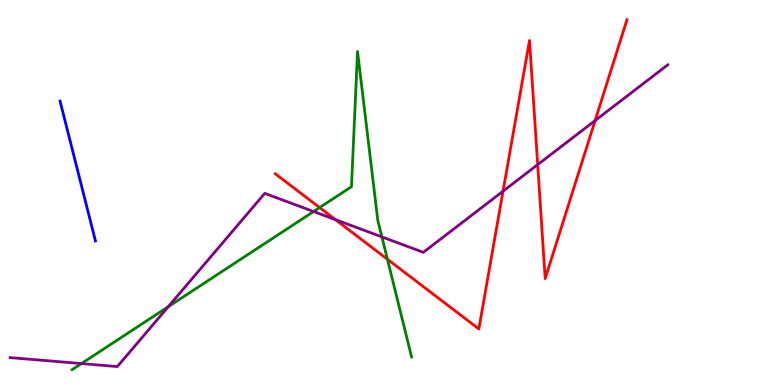[{'lines': ['blue', 'red'], 'intersections': []}, {'lines': ['green', 'red'], 'intersections': [{'x': 4.12, 'y': 4.61}, {'x': 5.0, 'y': 3.27}]}, {'lines': ['purple', 'red'], 'intersections': [{'x': 4.33, 'y': 4.29}, {'x': 6.49, 'y': 5.03}, {'x': 6.94, 'y': 5.72}, {'x': 7.68, 'y': 6.87}]}, {'lines': ['blue', 'green'], 'intersections': []}, {'lines': ['blue', 'purple'], 'intersections': []}, {'lines': ['green', 'purple'], 'intersections': [{'x': 1.05, 'y': 0.557}, {'x': 2.17, 'y': 2.03}, {'x': 4.05, 'y': 4.51}, {'x': 4.93, 'y': 3.85}]}]